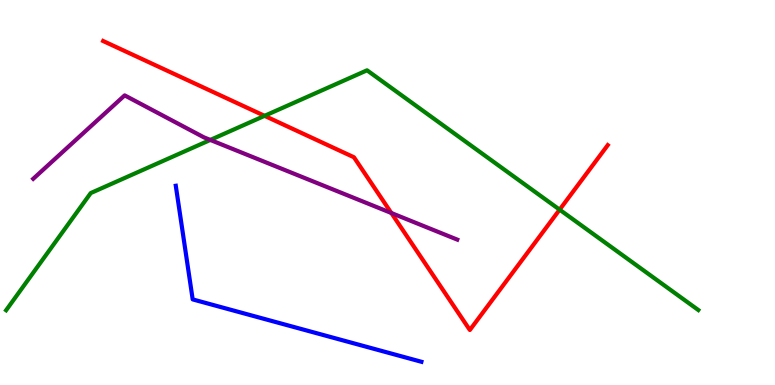[{'lines': ['blue', 'red'], 'intersections': []}, {'lines': ['green', 'red'], 'intersections': [{'x': 3.41, 'y': 6.99}, {'x': 7.22, 'y': 4.55}]}, {'lines': ['purple', 'red'], 'intersections': [{'x': 5.05, 'y': 4.47}]}, {'lines': ['blue', 'green'], 'intersections': []}, {'lines': ['blue', 'purple'], 'intersections': []}, {'lines': ['green', 'purple'], 'intersections': [{'x': 2.71, 'y': 6.37}]}]